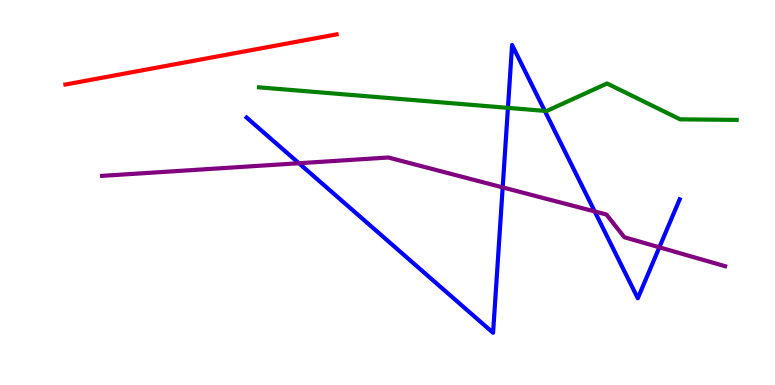[{'lines': ['blue', 'red'], 'intersections': []}, {'lines': ['green', 'red'], 'intersections': []}, {'lines': ['purple', 'red'], 'intersections': []}, {'lines': ['blue', 'green'], 'intersections': [{'x': 6.55, 'y': 7.2}, {'x': 7.03, 'y': 7.12}]}, {'lines': ['blue', 'purple'], 'intersections': [{'x': 3.86, 'y': 5.76}, {'x': 6.49, 'y': 5.13}, {'x': 7.67, 'y': 4.51}, {'x': 8.51, 'y': 3.58}]}, {'lines': ['green', 'purple'], 'intersections': []}]